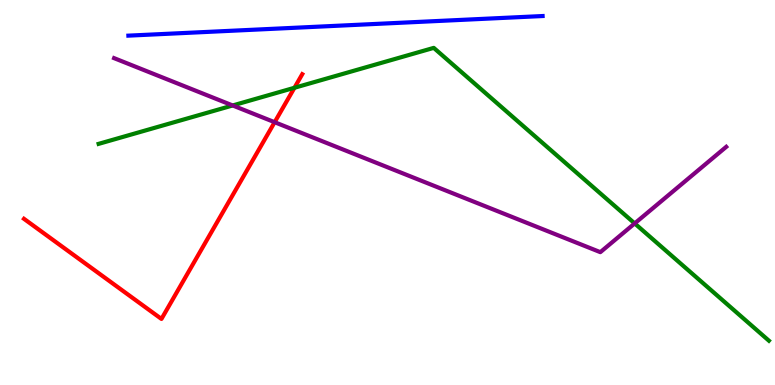[{'lines': ['blue', 'red'], 'intersections': []}, {'lines': ['green', 'red'], 'intersections': [{'x': 3.8, 'y': 7.72}]}, {'lines': ['purple', 'red'], 'intersections': [{'x': 3.54, 'y': 6.83}]}, {'lines': ['blue', 'green'], 'intersections': []}, {'lines': ['blue', 'purple'], 'intersections': []}, {'lines': ['green', 'purple'], 'intersections': [{'x': 3.0, 'y': 7.26}, {'x': 8.19, 'y': 4.2}]}]